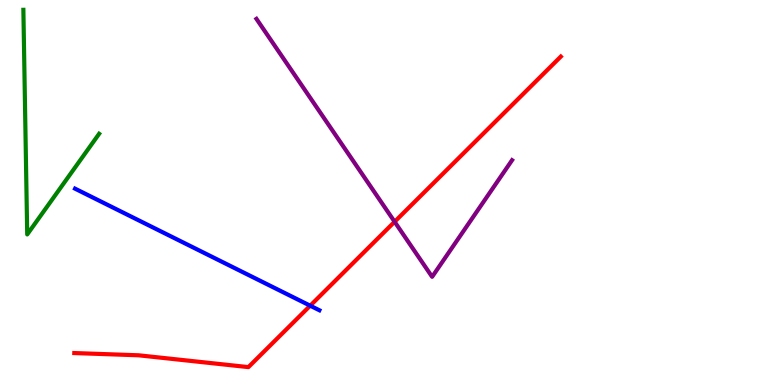[{'lines': ['blue', 'red'], 'intersections': [{'x': 4.0, 'y': 2.06}]}, {'lines': ['green', 'red'], 'intersections': []}, {'lines': ['purple', 'red'], 'intersections': [{'x': 5.09, 'y': 4.24}]}, {'lines': ['blue', 'green'], 'intersections': []}, {'lines': ['blue', 'purple'], 'intersections': []}, {'lines': ['green', 'purple'], 'intersections': []}]